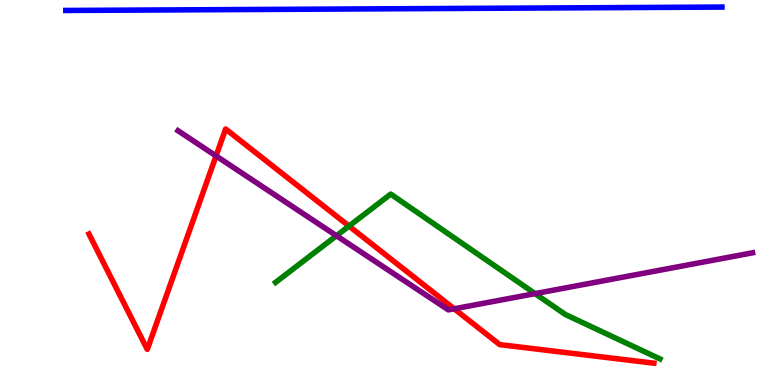[{'lines': ['blue', 'red'], 'intersections': []}, {'lines': ['green', 'red'], 'intersections': [{'x': 4.5, 'y': 4.13}]}, {'lines': ['purple', 'red'], 'intersections': [{'x': 2.79, 'y': 5.95}, {'x': 5.86, 'y': 1.98}]}, {'lines': ['blue', 'green'], 'intersections': []}, {'lines': ['blue', 'purple'], 'intersections': []}, {'lines': ['green', 'purple'], 'intersections': [{'x': 4.34, 'y': 3.88}, {'x': 6.9, 'y': 2.37}]}]